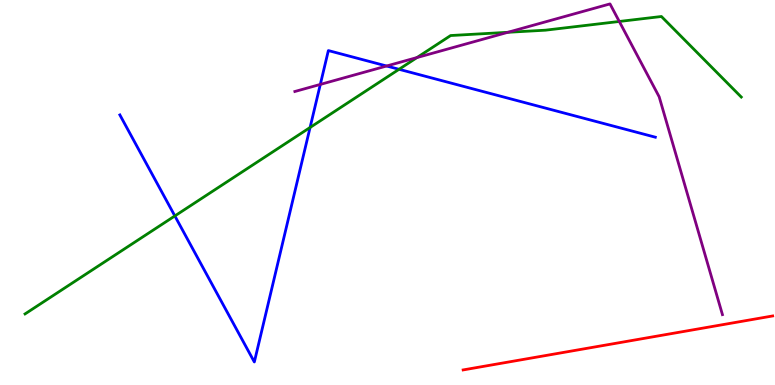[{'lines': ['blue', 'red'], 'intersections': []}, {'lines': ['green', 'red'], 'intersections': []}, {'lines': ['purple', 'red'], 'intersections': []}, {'lines': ['blue', 'green'], 'intersections': [{'x': 2.26, 'y': 4.39}, {'x': 4.0, 'y': 6.69}, {'x': 5.15, 'y': 8.2}]}, {'lines': ['blue', 'purple'], 'intersections': [{'x': 4.13, 'y': 7.81}, {'x': 4.99, 'y': 8.29}]}, {'lines': ['green', 'purple'], 'intersections': [{'x': 5.38, 'y': 8.5}, {'x': 6.55, 'y': 9.16}, {'x': 7.99, 'y': 9.44}]}]